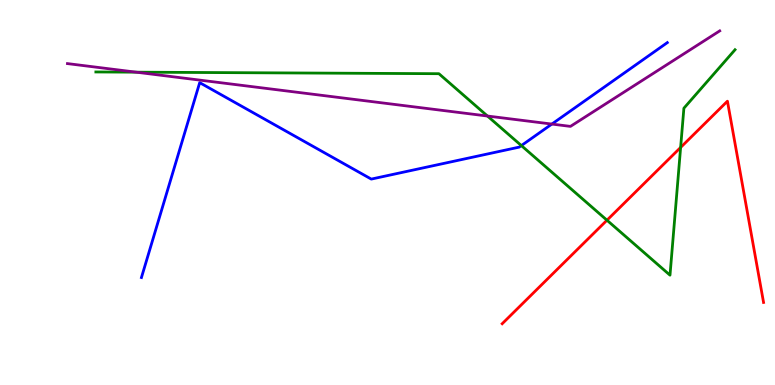[{'lines': ['blue', 'red'], 'intersections': []}, {'lines': ['green', 'red'], 'intersections': [{'x': 7.83, 'y': 4.28}, {'x': 8.78, 'y': 6.17}]}, {'lines': ['purple', 'red'], 'intersections': []}, {'lines': ['blue', 'green'], 'intersections': [{'x': 6.73, 'y': 6.22}]}, {'lines': ['blue', 'purple'], 'intersections': [{'x': 7.12, 'y': 6.78}]}, {'lines': ['green', 'purple'], 'intersections': [{'x': 1.76, 'y': 8.13}, {'x': 6.29, 'y': 6.99}]}]